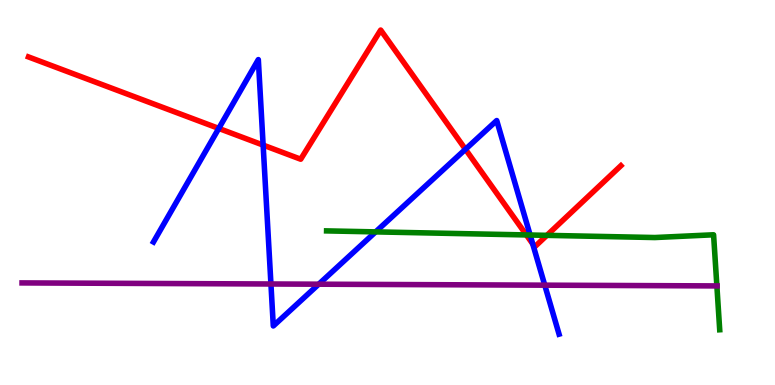[{'lines': ['blue', 'red'], 'intersections': [{'x': 2.82, 'y': 6.66}, {'x': 3.4, 'y': 6.23}, {'x': 6.01, 'y': 6.12}, {'x': 6.87, 'y': 3.66}]}, {'lines': ['green', 'red'], 'intersections': [{'x': 6.79, 'y': 3.9}, {'x': 7.06, 'y': 3.89}]}, {'lines': ['purple', 'red'], 'intersections': []}, {'lines': ['blue', 'green'], 'intersections': [{'x': 4.85, 'y': 3.98}, {'x': 6.84, 'y': 3.9}]}, {'lines': ['blue', 'purple'], 'intersections': [{'x': 3.5, 'y': 2.62}, {'x': 4.11, 'y': 2.62}, {'x': 7.03, 'y': 2.59}]}, {'lines': ['green', 'purple'], 'intersections': [{'x': 9.25, 'y': 2.57}]}]